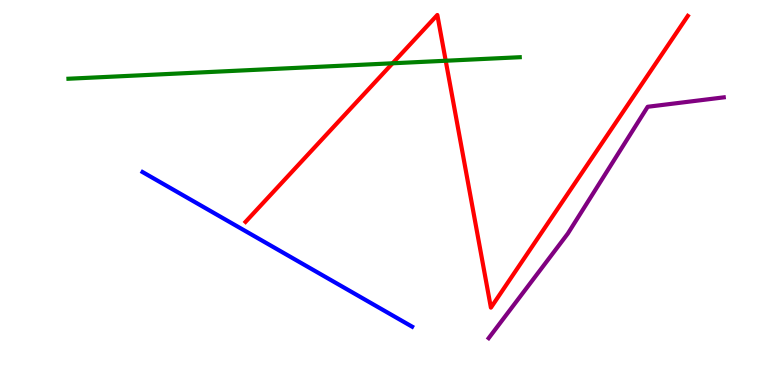[{'lines': ['blue', 'red'], 'intersections': []}, {'lines': ['green', 'red'], 'intersections': [{'x': 5.07, 'y': 8.36}, {'x': 5.75, 'y': 8.42}]}, {'lines': ['purple', 'red'], 'intersections': []}, {'lines': ['blue', 'green'], 'intersections': []}, {'lines': ['blue', 'purple'], 'intersections': []}, {'lines': ['green', 'purple'], 'intersections': []}]